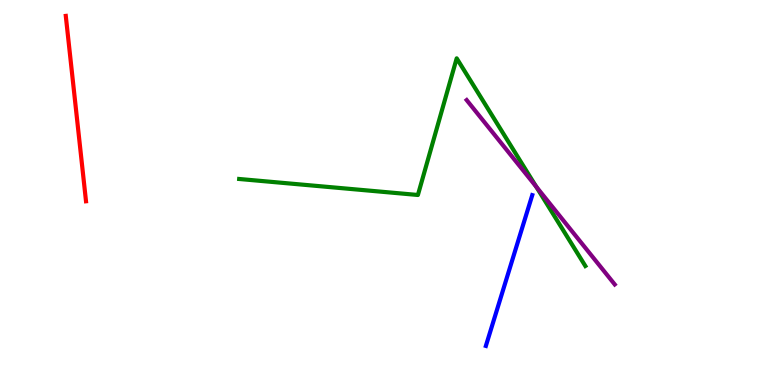[{'lines': ['blue', 'red'], 'intersections': []}, {'lines': ['green', 'red'], 'intersections': []}, {'lines': ['purple', 'red'], 'intersections': []}, {'lines': ['blue', 'green'], 'intersections': []}, {'lines': ['blue', 'purple'], 'intersections': []}, {'lines': ['green', 'purple'], 'intersections': [{'x': 6.92, 'y': 5.15}]}]